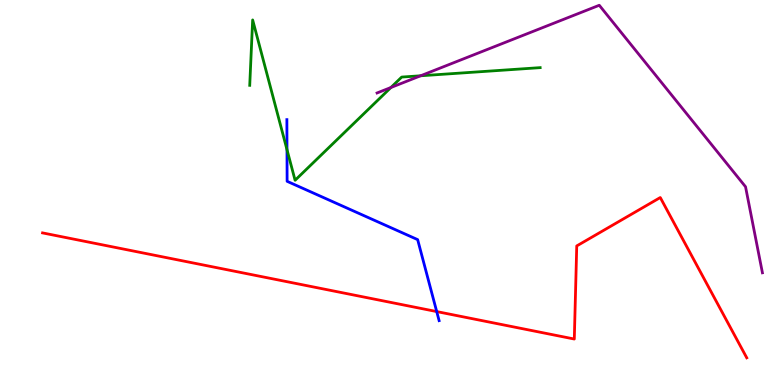[{'lines': ['blue', 'red'], 'intersections': [{'x': 5.64, 'y': 1.91}]}, {'lines': ['green', 'red'], 'intersections': []}, {'lines': ['purple', 'red'], 'intersections': []}, {'lines': ['blue', 'green'], 'intersections': [{'x': 3.7, 'y': 6.11}]}, {'lines': ['blue', 'purple'], 'intersections': []}, {'lines': ['green', 'purple'], 'intersections': [{'x': 5.04, 'y': 7.73}, {'x': 5.43, 'y': 8.03}]}]